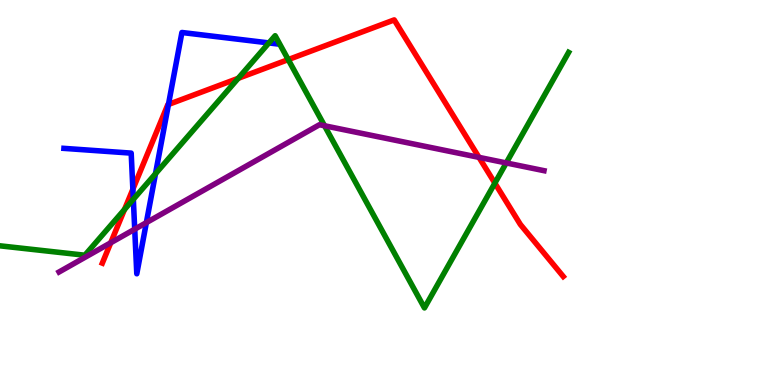[{'lines': ['blue', 'red'], 'intersections': [{'x': 1.71, 'y': 5.08}, {'x': 2.17, 'y': 7.29}]}, {'lines': ['green', 'red'], 'intersections': [{'x': 1.61, 'y': 4.56}, {'x': 3.07, 'y': 7.97}, {'x': 3.72, 'y': 8.45}, {'x': 6.39, 'y': 5.24}]}, {'lines': ['purple', 'red'], 'intersections': [{'x': 1.43, 'y': 3.69}, {'x': 6.18, 'y': 5.91}]}, {'lines': ['blue', 'green'], 'intersections': [{'x': 1.72, 'y': 4.82}, {'x': 2.01, 'y': 5.49}, {'x': 3.47, 'y': 8.89}]}, {'lines': ['blue', 'purple'], 'intersections': [{'x': 1.74, 'y': 4.05}, {'x': 1.89, 'y': 4.22}]}, {'lines': ['green', 'purple'], 'intersections': [{'x': 4.19, 'y': 6.73}, {'x': 6.53, 'y': 5.77}]}]